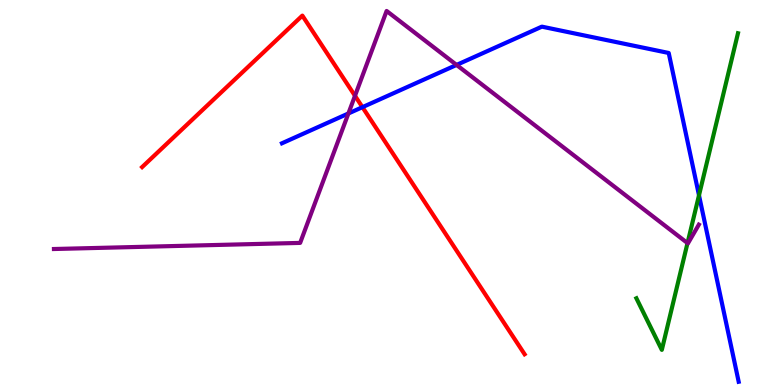[{'lines': ['blue', 'red'], 'intersections': [{'x': 4.68, 'y': 7.22}]}, {'lines': ['green', 'red'], 'intersections': []}, {'lines': ['purple', 'red'], 'intersections': [{'x': 4.58, 'y': 7.51}]}, {'lines': ['blue', 'green'], 'intersections': [{'x': 9.02, 'y': 4.93}]}, {'lines': ['blue', 'purple'], 'intersections': [{'x': 4.5, 'y': 7.05}, {'x': 5.89, 'y': 8.31}]}, {'lines': ['green', 'purple'], 'intersections': [{'x': 8.87, 'y': 3.69}]}]